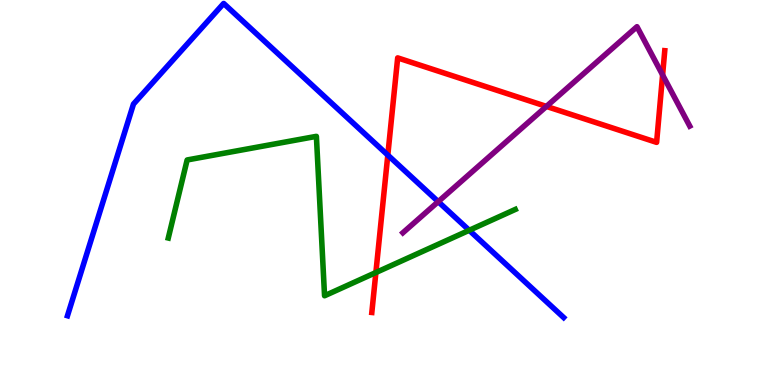[{'lines': ['blue', 'red'], 'intersections': [{'x': 5.0, 'y': 5.97}]}, {'lines': ['green', 'red'], 'intersections': [{'x': 4.85, 'y': 2.92}]}, {'lines': ['purple', 'red'], 'intersections': [{'x': 7.05, 'y': 7.24}, {'x': 8.55, 'y': 8.05}]}, {'lines': ['blue', 'green'], 'intersections': [{'x': 6.05, 'y': 4.02}]}, {'lines': ['blue', 'purple'], 'intersections': [{'x': 5.65, 'y': 4.76}]}, {'lines': ['green', 'purple'], 'intersections': []}]